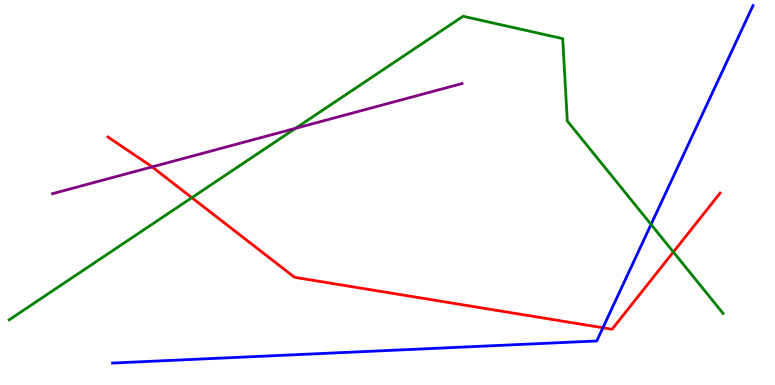[{'lines': ['blue', 'red'], 'intersections': [{'x': 7.78, 'y': 1.49}]}, {'lines': ['green', 'red'], 'intersections': [{'x': 2.48, 'y': 4.87}, {'x': 8.69, 'y': 3.45}]}, {'lines': ['purple', 'red'], 'intersections': [{'x': 1.96, 'y': 5.67}]}, {'lines': ['blue', 'green'], 'intersections': [{'x': 8.4, 'y': 4.17}]}, {'lines': ['blue', 'purple'], 'intersections': []}, {'lines': ['green', 'purple'], 'intersections': [{'x': 3.81, 'y': 6.67}]}]